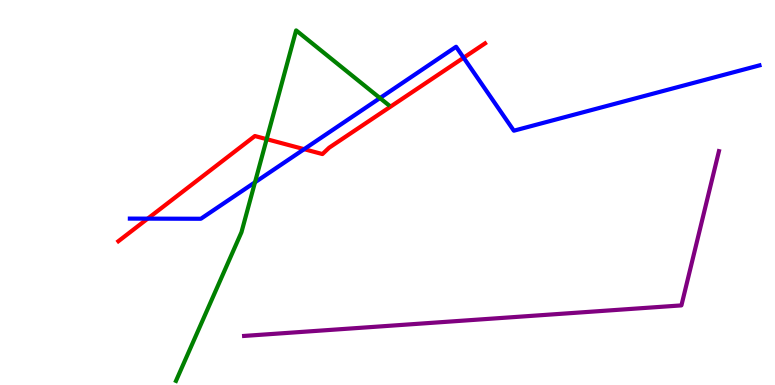[{'lines': ['blue', 'red'], 'intersections': [{'x': 1.91, 'y': 4.32}, {'x': 3.92, 'y': 6.13}, {'x': 5.98, 'y': 8.5}]}, {'lines': ['green', 'red'], 'intersections': [{'x': 3.44, 'y': 6.39}]}, {'lines': ['purple', 'red'], 'intersections': []}, {'lines': ['blue', 'green'], 'intersections': [{'x': 3.29, 'y': 5.27}, {'x': 4.9, 'y': 7.45}]}, {'lines': ['blue', 'purple'], 'intersections': []}, {'lines': ['green', 'purple'], 'intersections': []}]